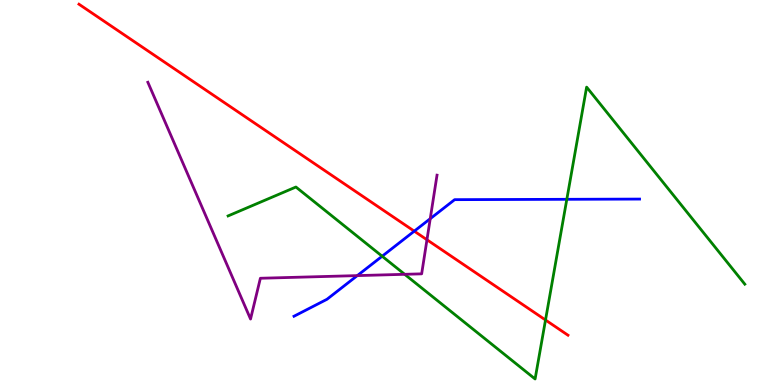[{'lines': ['blue', 'red'], 'intersections': [{'x': 5.35, 'y': 4.0}]}, {'lines': ['green', 'red'], 'intersections': [{'x': 7.04, 'y': 1.69}]}, {'lines': ['purple', 'red'], 'intersections': [{'x': 5.51, 'y': 3.77}]}, {'lines': ['blue', 'green'], 'intersections': [{'x': 4.93, 'y': 3.34}, {'x': 7.31, 'y': 4.82}]}, {'lines': ['blue', 'purple'], 'intersections': [{'x': 4.61, 'y': 2.84}, {'x': 5.55, 'y': 4.32}]}, {'lines': ['green', 'purple'], 'intersections': [{'x': 5.22, 'y': 2.88}]}]